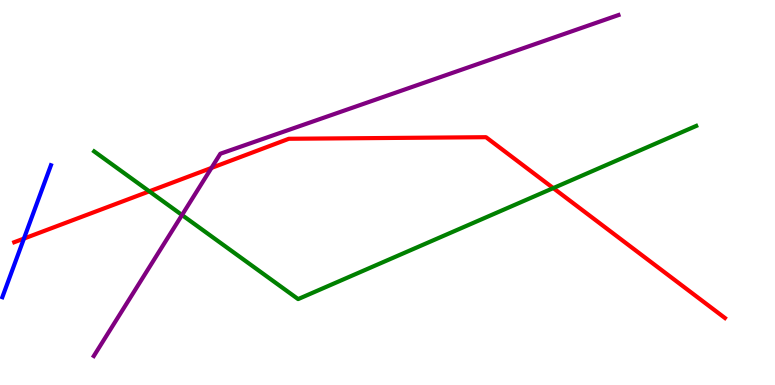[{'lines': ['blue', 'red'], 'intersections': [{'x': 0.309, 'y': 3.8}]}, {'lines': ['green', 'red'], 'intersections': [{'x': 1.93, 'y': 5.03}, {'x': 7.14, 'y': 5.11}]}, {'lines': ['purple', 'red'], 'intersections': [{'x': 2.73, 'y': 5.64}]}, {'lines': ['blue', 'green'], 'intersections': []}, {'lines': ['blue', 'purple'], 'intersections': []}, {'lines': ['green', 'purple'], 'intersections': [{'x': 2.35, 'y': 4.42}]}]